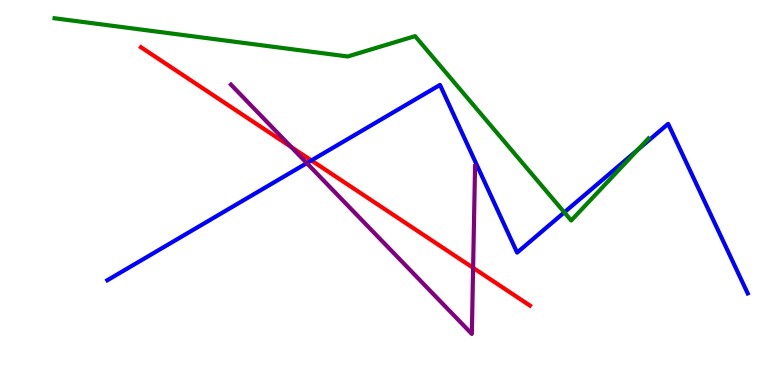[{'lines': ['blue', 'red'], 'intersections': [{'x': 4.02, 'y': 5.83}]}, {'lines': ['green', 'red'], 'intersections': []}, {'lines': ['purple', 'red'], 'intersections': [{'x': 3.76, 'y': 6.18}, {'x': 6.1, 'y': 3.04}]}, {'lines': ['blue', 'green'], 'intersections': [{'x': 7.28, 'y': 4.48}, {'x': 8.23, 'y': 6.11}]}, {'lines': ['blue', 'purple'], 'intersections': [{'x': 3.96, 'y': 5.76}]}, {'lines': ['green', 'purple'], 'intersections': []}]